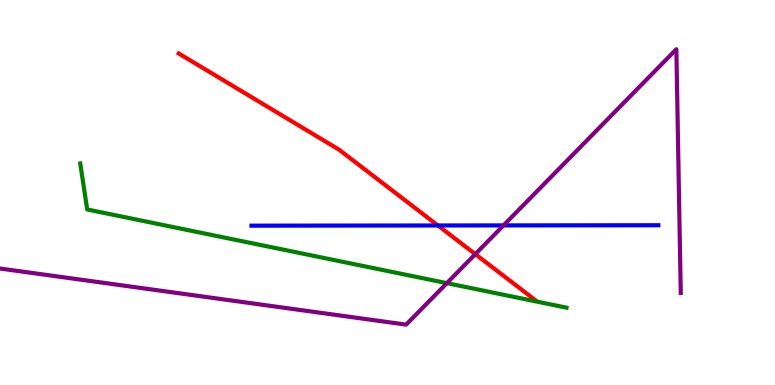[{'lines': ['blue', 'red'], 'intersections': [{'x': 5.65, 'y': 4.14}]}, {'lines': ['green', 'red'], 'intersections': []}, {'lines': ['purple', 'red'], 'intersections': [{'x': 6.13, 'y': 3.4}]}, {'lines': ['blue', 'green'], 'intersections': []}, {'lines': ['blue', 'purple'], 'intersections': [{'x': 6.5, 'y': 4.15}]}, {'lines': ['green', 'purple'], 'intersections': [{'x': 5.77, 'y': 2.65}]}]